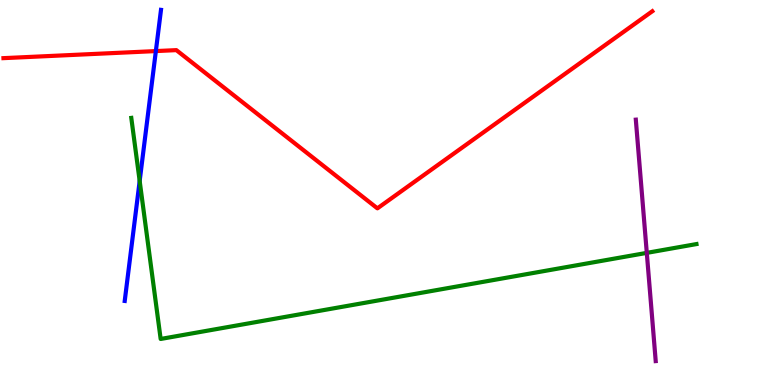[{'lines': ['blue', 'red'], 'intersections': [{'x': 2.01, 'y': 8.67}]}, {'lines': ['green', 'red'], 'intersections': []}, {'lines': ['purple', 'red'], 'intersections': []}, {'lines': ['blue', 'green'], 'intersections': [{'x': 1.8, 'y': 5.3}]}, {'lines': ['blue', 'purple'], 'intersections': []}, {'lines': ['green', 'purple'], 'intersections': [{'x': 8.35, 'y': 3.43}]}]